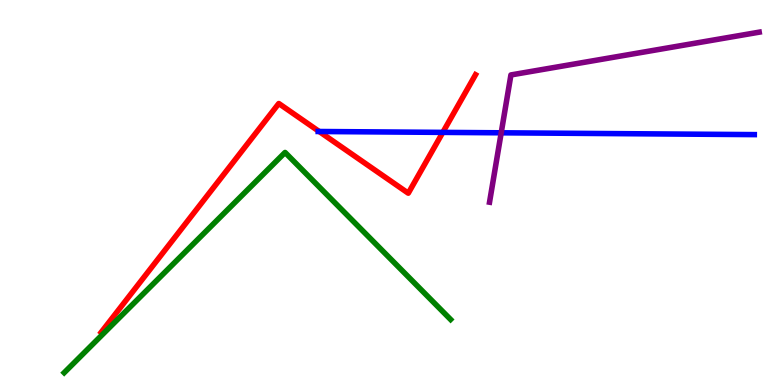[{'lines': ['blue', 'red'], 'intersections': [{'x': 4.12, 'y': 6.58}, {'x': 5.71, 'y': 6.56}]}, {'lines': ['green', 'red'], 'intersections': []}, {'lines': ['purple', 'red'], 'intersections': []}, {'lines': ['blue', 'green'], 'intersections': []}, {'lines': ['blue', 'purple'], 'intersections': [{'x': 6.47, 'y': 6.55}]}, {'lines': ['green', 'purple'], 'intersections': []}]